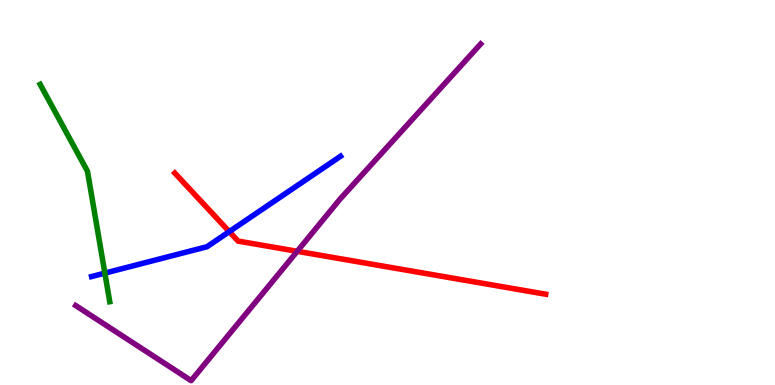[{'lines': ['blue', 'red'], 'intersections': [{'x': 2.96, 'y': 3.98}]}, {'lines': ['green', 'red'], 'intersections': []}, {'lines': ['purple', 'red'], 'intersections': [{'x': 3.84, 'y': 3.47}]}, {'lines': ['blue', 'green'], 'intersections': [{'x': 1.35, 'y': 2.91}]}, {'lines': ['blue', 'purple'], 'intersections': []}, {'lines': ['green', 'purple'], 'intersections': []}]